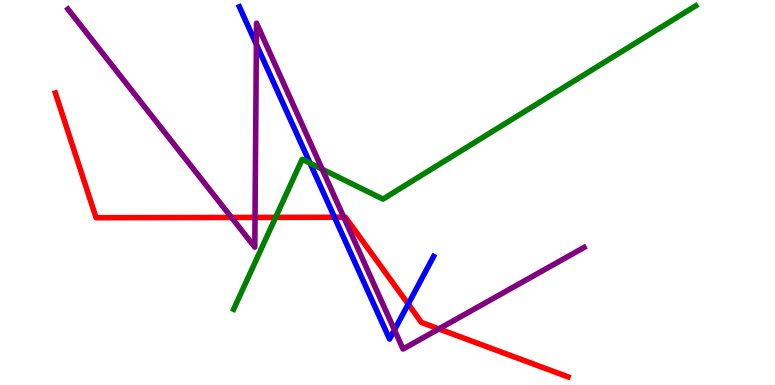[{'lines': ['blue', 'red'], 'intersections': [{'x': 4.32, 'y': 4.36}, {'x': 5.27, 'y': 2.1}]}, {'lines': ['green', 'red'], 'intersections': [{'x': 3.56, 'y': 4.35}]}, {'lines': ['purple', 'red'], 'intersections': [{'x': 2.99, 'y': 4.35}, {'x': 3.29, 'y': 4.35}, {'x': 4.44, 'y': 4.36}, {'x': 5.66, 'y': 1.46}]}, {'lines': ['blue', 'green'], 'intersections': [{'x': 4.0, 'y': 5.76}]}, {'lines': ['blue', 'purple'], 'intersections': [{'x': 3.31, 'y': 8.85}, {'x': 5.09, 'y': 1.43}]}, {'lines': ['green', 'purple'], 'intersections': [{'x': 4.16, 'y': 5.61}]}]